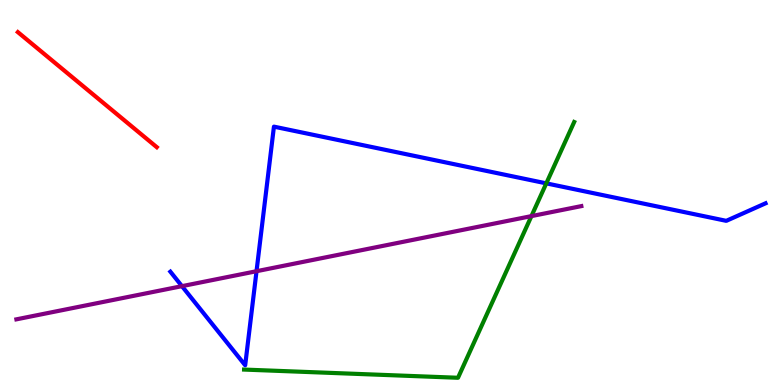[{'lines': ['blue', 'red'], 'intersections': []}, {'lines': ['green', 'red'], 'intersections': []}, {'lines': ['purple', 'red'], 'intersections': []}, {'lines': ['blue', 'green'], 'intersections': [{'x': 7.05, 'y': 5.24}]}, {'lines': ['blue', 'purple'], 'intersections': [{'x': 2.35, 'y': 2.57}, {'x': 3.31, 'y': 2.96}]}, {'lines': ['green', 'purple'], 'intersections': [{'x': 6.86, 'y': 4.39}]}]